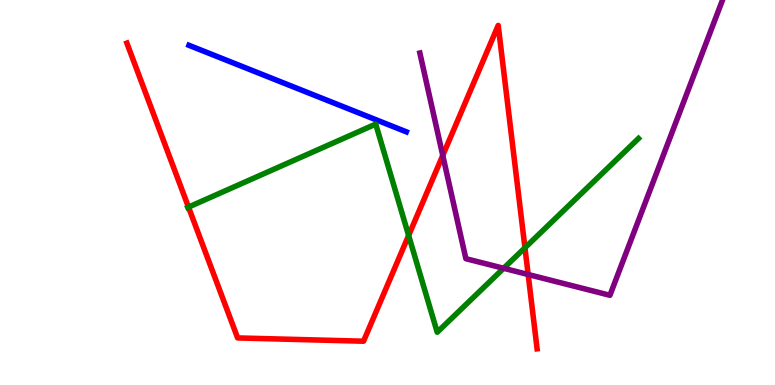[{'lines': ['blue', 'red'], 'intersections': []}, {'lines': ['green', 'red'], 'intersections': [{'x': 2.43, 'y': 4.62}, {'x': 5.27, 'y': 3.88}, {'x': 6.77, 'y': 3.56}]}, {'lines': ['purple', 'red'], 'intersections': [{'x': 5.71, 'y': 5.96}, {'x': 6.82, 'y': 2.87}]}, {'lines': ['blue', 'green'], 'intersections': []}, {'lines': ['blue', 'purple'], 'intersections': []}, {'lines': ['green', 'purple'], 'intersections': [{'x': 6.5, 'y': 3.03}]}]